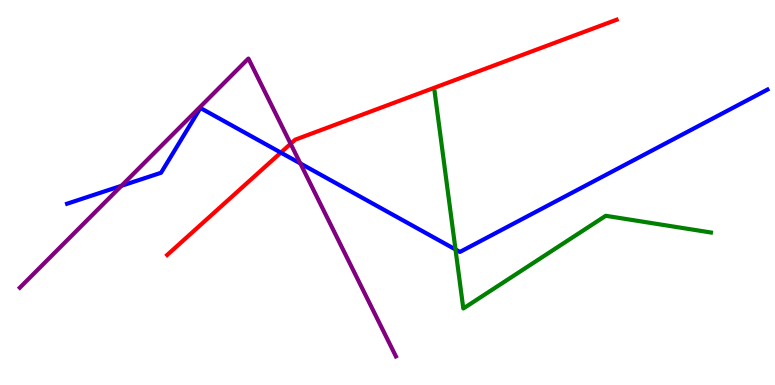[{'lines': ['blue', 'red'], 'intersections': [{'x': 3.62, 'y': 6.04}]}, {'lines': ['green', 'red'], 'intersections': []}, {'lines': ['purple', 'red'], 'intersections': [{'x': 3.75, 'y': 6.27}]}, {'lines': ['blue', 'green'], 'intersections': [{'x': 5.88, 'y': 3.52}]}, {'lines': ['blue', 'purple'], 'intersections': [{'x': 1.57, 'y': 5.17}, {'x': 3.88, 'y': 5.76}]}, {'lines': ['green', 'purple'], 'intersections': []}]